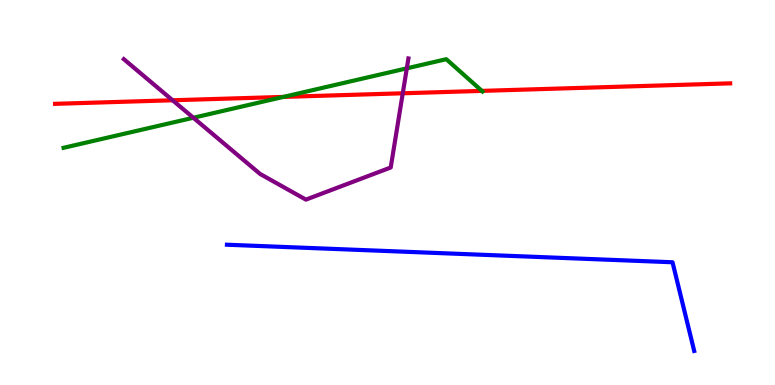[{'lines': ['blue', 'red'], 'intersections': []}, {'lines': ['green', 'red'], 'intersections': [{'x': 3.66, 'y': 7.48}, {'x': 6.22, 'y': 7.64}]}, {'lines': ['purple', 'red'], 'intersections': [{'x': 2.23, 'y': 7.4}, {'x': 5.2, 'y': 7.58}]}, {'lines': ['blue', 'green'], 'intersections': []}, {'lines': ['blue', 'purple'], 'intersections': []}, {'lines': ['green', 'purple'], 'intersections': [{'x': 2.5, 'y': 6.94}, {'x': 5.25, 'y': 8.23}]}]